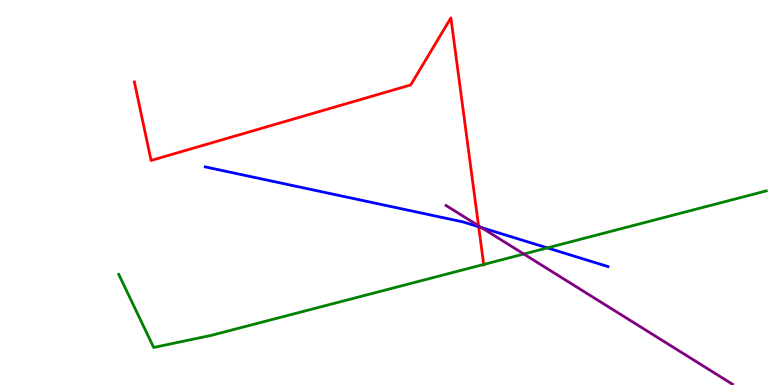[{'lines': ['blue', 'red'], 'intersections': [{'x': 6.18, 'y': 4.11}]}, {'lines': ['green', 'red'], 'intersections': [{'x': 6.24, 'y': 3.13}]}, {'lines': ['purple', 'red'], 'intersections': [{'x': 6.17, 'y': 4.14}]}, {'lines': ['blue', 'green'], 'intersections': [{'x': 7.06, 'y': 3.56}]}, {'lines': ['blue', 'purple'], 'intersections': [{'x': 6.21, 'y': 4.09}]}, {'lines': ['green', 'purple'], 'intersections': [{'x': 6.76, 'y': 3.4}]}]